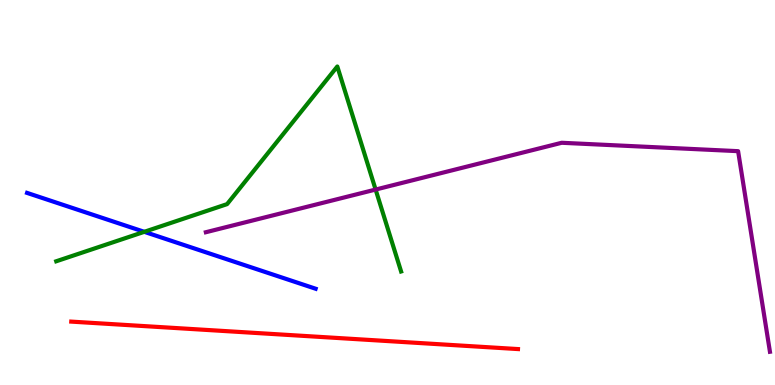[{'lines': ['blue', 'red'], 'intersections': []}, {'lines': ['green', 'red'], 'intersections': []}, {'lines': ['purple', 'red'], 'intersections': []}, {'lines': ['blue', 'green'], 'intersections': [{'x': 1.86, 'y': 3.98}]}, {'lines': ['blue', 'purple'], 'intersections': []}, {'lines': ['green', 'purple'], 'intersections': [{'x': 4.85, 'y': 5.08}]}]